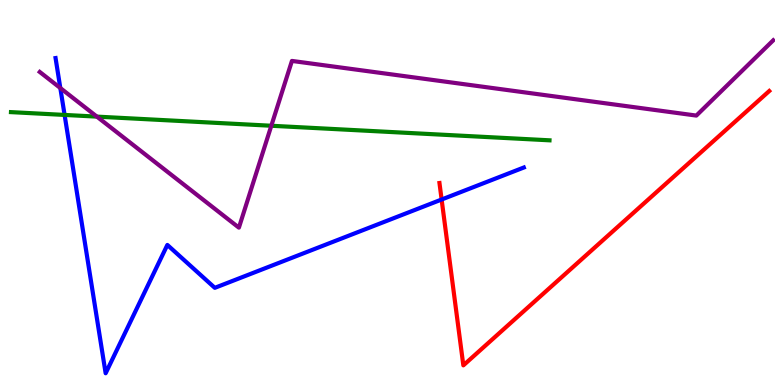[{'lines': ['blue', 'red'], 'intersections': [{'x': 5.7, 'y': 4.82}]}, {'lines': ['green', 'red'], 'intersections': []}, {'lines': ['purple', 'red'], 'intersections': []}, {'lines': ['blue', 'green'], 'intersections': [{'x': 0.833, 'y': 7.01}]}, {'lines': ['blue', 'purple'], 'intersections': [{'x': 0.778, 'y': 7.71}]}, {'lines': ['green', 'purple'], 'intersections': [{'x': 1.25, 'y': 6.97}, {'x': 3.5, 'y': 6.73}]}]